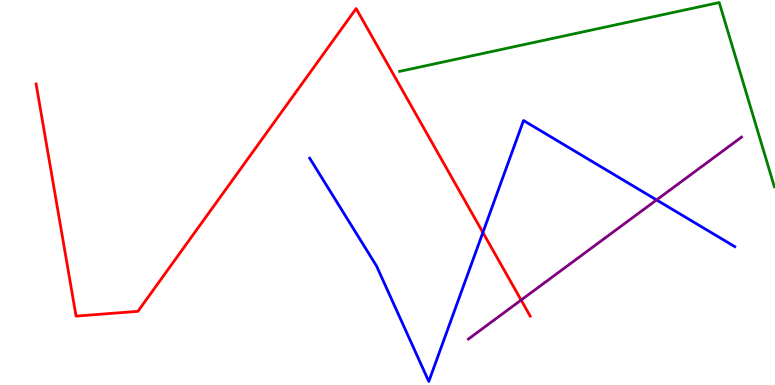[{'lines': ['blue', 'red'], 'intersections': [{'x': 6.23, 'y': 3.96}]}, {'lines': ['green', 'red'], 'intersections': []}, {'lines': ['purple', 'red'], 'intersections': [{'x': 6.72, 'y': 2.21}]}, {'lines': ['blue', 'green'], 'intersections': []}, {'lines': ['blue', 'purple'], 'intersections': [{'x': 8.47, 'y': 4.81}]}, {'lines': ['green', 'purple'], 'intersections': []}]